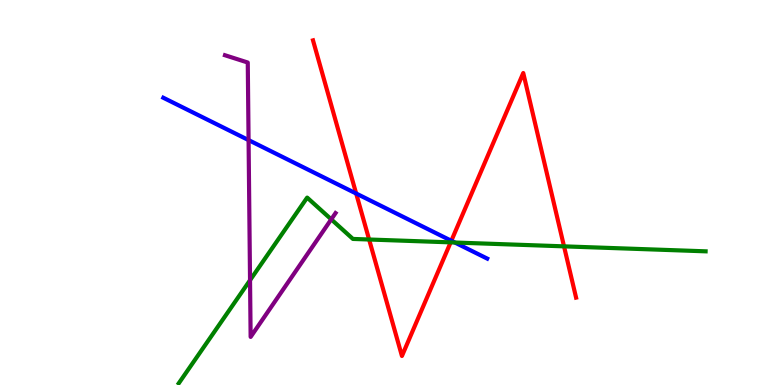[{'lines': ['blue', 'red'], 'intersections': [{'x': 4.6, 'y': 4.97}, {'x': 5.82, 'y': 3.75}]}, {'lines': ['green', 'red'], 'intersections': [{'x': 4.76, 'y': 3.78}, {'x': 5.81, 'y': 3.7}, {'x': 7.28, 'y': 3.6}]}, {'lines': ['purple', 'red'], 'intersections': []}, {'lines': ['blue', 'green'], 'intersections': [{'x': 5.87, 'y': 3.7}]}, {'lines': ['blue', 'purple'], 'intersections': [{'x': 3.21, 'y': 6.36}]}, {'lines': ['green', 'purple'], 'intersections': [{'x': 3.23, 'y': 2.72}, {'x': 4.27, 'y': 4.3}]}]